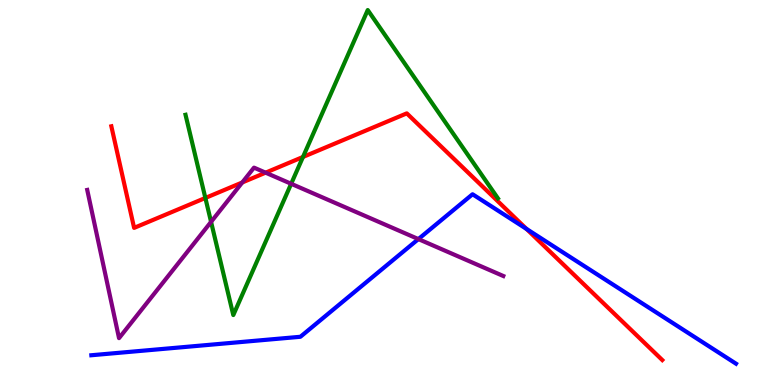[{'lines': ['blue', 'red'], 'intersections': [{'x': 6.79, 'y': 4.05}]}, {'lines': ['green', 'red'], 'intersections': [{'x': 2.65, 'y': 4.86}, {'x': 3.91, 'y': 5.92}]}, {'lines': ['purple', 'red'], 'intersections': [{'x': 3.13, 'y': 5.26}, {'x': 3.43, 'y': 5.52}]}, {'lines': ['blue', 'green'], 'intersections': []}, {'lines': ['blue', 'purple'], 'intersections': [{'x': 5.4, 'y': 3.79}]}, {'lines': ['green', 'purple'], 'intersections': [{'x': 2.72, 'y': 4.24}, {'x': 3.76, 'y': 5.23}]}]